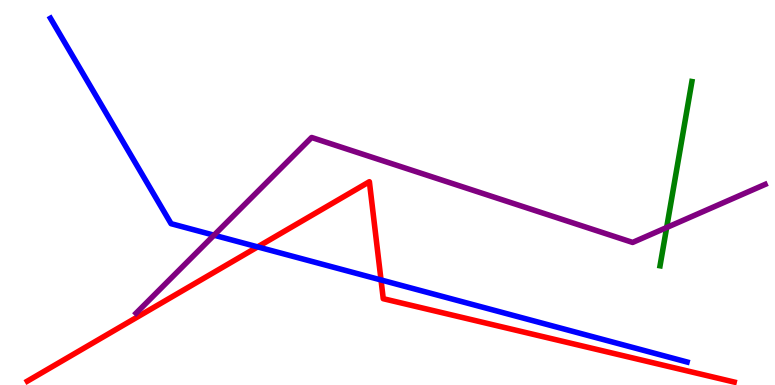[{'lines': ['blue', 'red'], 'intersections': [{'x': 3.32, 'y': 3.59}, {'x': 4.92, 'y': 2.73}]}, {'lines': ['green', 'red'], 'intersections': []}, {'lines': ['purple', 'red'], 'intersections': []}, {'lines': ['blue', 'green'], 'intersections': []}, {'lines': ['blue', 'purple'], 'intersections': [{'x': 2.76, 'y': 3.89}]}, {'lines': ['green', 'purple'], 'intersections': [{'x': 8.6, 'y': 4.09}]}]